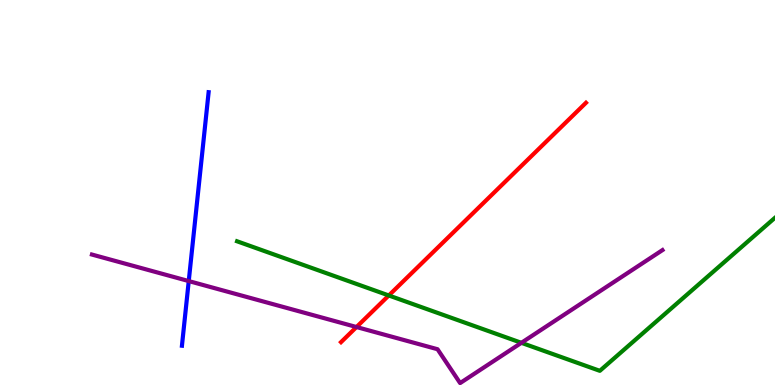[{'lines': ['blue', 'red'], 'intersections': []}, {'lines': ['green', 'red'], 'intersections': [{'x': 5.02, 'y': 2.33}]}, {'lines': ['purple', 'red'], 'intersections': [{'x': 4.6, 'y': 1.51}]}, {'lines': ['blue', 'green'], 'intersections': []}, {'lines': ['blue', 'purple'], 'intersections': [{'x': 2.44, 'y': 2.7}]}, {'lines': ['green', 'purple'], 'intersections': [{'x': 6.73, 'y': 1.1}]}]